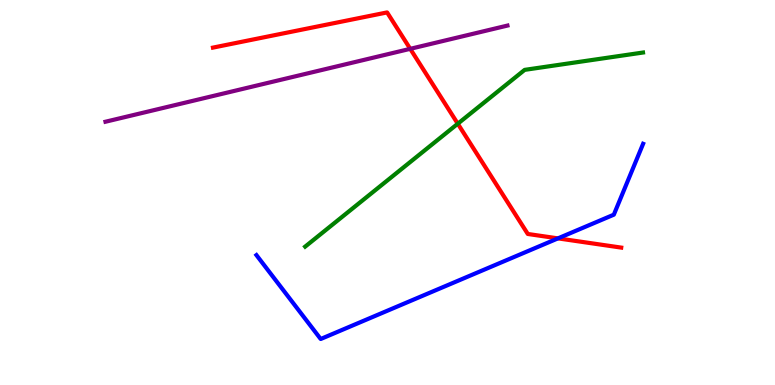[{'lines': ['blue', 'red'], 'intersections': [{'x': 7.2, 'y': 3.81}]}, {'lines': ['green', 'red'], 'intersections': [{'x': 5.91, 'y': 6.79}]}, {'lines': ['purple', 'red'], 'intersections': [{'x': 5.29, 'y': 8.73}]}, {'lines': ['blue', 'green'], 'intersections': []}, {'lines': ['blue', 'purple'], 'intersections': []}, {'lines': ['green', 'purple'], 'intersections': []}]